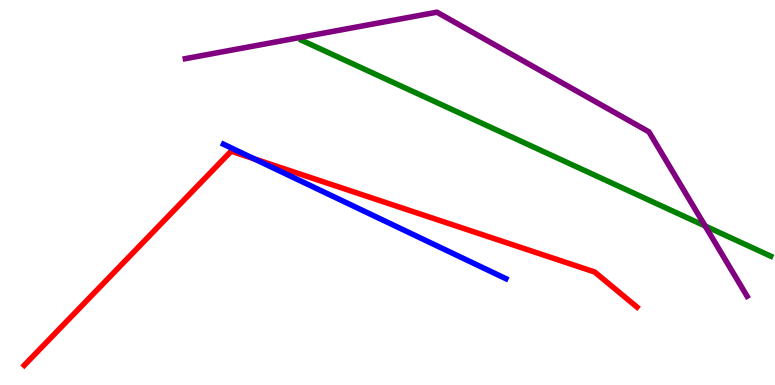[{'lines': ['blue', 'red'], 'intersections': [{'x': 3.28, 'y': 5.88}]}, {'lines': ['green', 'red'], 'intersections': []}, {'lines': ['purple', 'red'], 'intersections': []}, {'lines': ['blue', 'green'], 'intersections': []}, {'lines': ['blue', 'purple'], 'intersections': []}, {'lines': ['green', 'purple'], 'intersections': [{'x': 9.1, 'y': 4.13}]}]